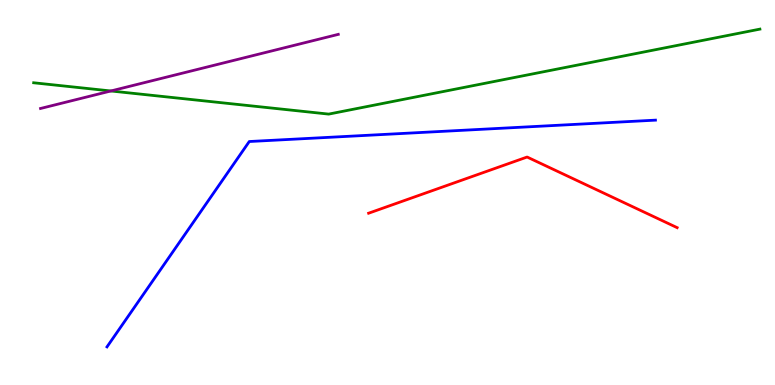[{'lines': ['blue', 'red'], 'intersections': []}, {'lines': ['green', 'red'], 'intersections': []}, {'lines': ['purple', 'red'], 'intersections': []}, {'lines': ['blue', 'green'], 'intersections': []}, {'lines': ['blue', 'purple'], 'intersections': []}, {'lines': ['green', 'purple'], 'intersections': [{'x': 1.43, 'y': 7.64}]}]